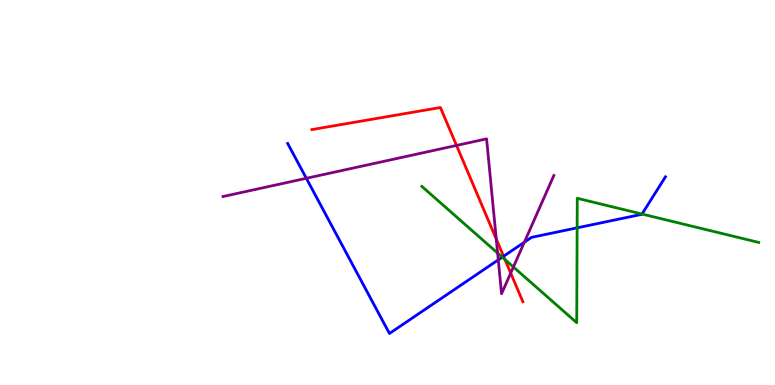[{'lines': ['blue', 'red'], 'intersections': [{'x': 6.5, 'y': 3.34}]}, {'lines': ['green', 'red'], 'intersections': [{'x': 6.52, 'y': 3.26}]}, {'lines': ['purple', 'red'], 'intersections': [{'x': 5.89, 'y': 6.22}, {'x': 6.4, 'y': 3.79}, {'x': 6.59, 'y': 2.91}]}, {'lines': ['blue', 'green'], 'intersections': [{'x': 6.48, 'y': 3.32}, {'x': 7.45, 'y': 4.08}, {'x': 8.28, 'y': 4.44}]}, {'lines': ['blue', 'purple'], 'intersections': [{'x': 3.95, 'y': 5.37}, {'x': 6.43, 'y': 3.25}, {'x': 6.77, 'y': 3.71}]}, {'lines': ['green', 'purple'], 'intersections': [{'x': 6.42, 'y': 3.43}, {'x': 6.62, 'y': 3.07}]}]